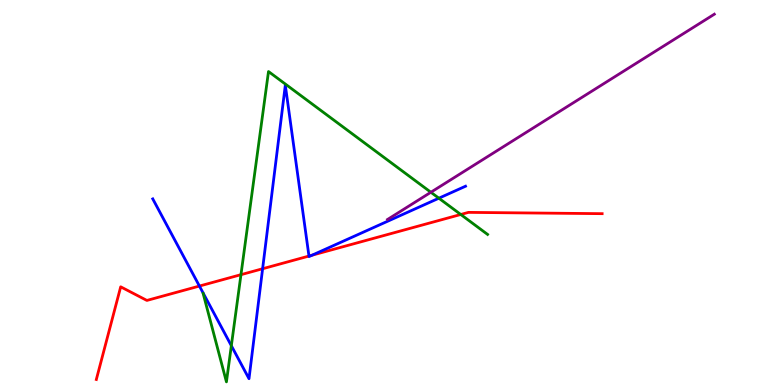[{'lines': ['blue', 'red'], 'intersections': [{'x': 2.57, 'y': 2.57}, {'x': 3.39, 'y': 3.02}, {'x': 3.99, 'y': 3.35}, {'x': 4.03, 'y': 3.37}]}, {'lines': ['green', 'red'], 'intersections': [{'x': 3.11, 'y': 2.87}, {'x': 5.95, 'y': 4.43}]}, {'lines': ['purple', 'red'], 'intersections': []}, {'lines': ['blue', 'green'], 'intersections': [{'x': 2.99, 'y': 1.02}, {'x': 5.66, 'y': 4.85}]}, {'lines': ['blue', 'purple'], 'intersections': []}, {'lines': ['green', 'purple'], 'intersections': [{'x': 5.56, 'y': 5.01}]}]